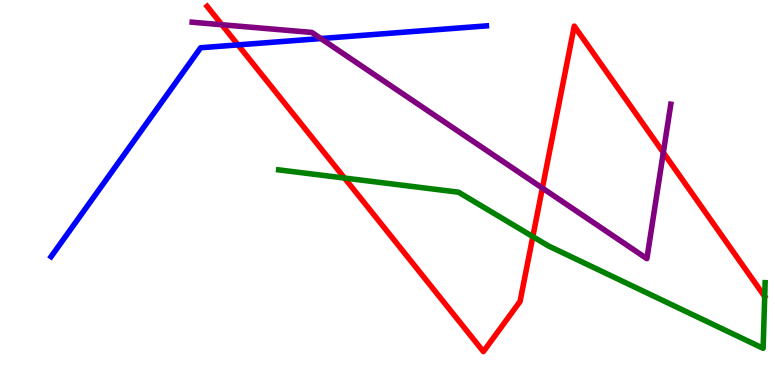[{'lines': ['blue', 'red'], 'intersections': [{'x': 3.07, 'y': 8.83}]}, {'lines': ['green', 'red'], 'intersections': [{'x': 4.45, 'y': 5.38}, {'x': 6.88, 'y': 3.85}]}, {'lines': ['purple', 'red'], 'intersections': [{'x': 2.86, 'y': 9.36}, {'x': 7.0, 'y': 5.11}, {'x': 8.56, 'y': 6.04}]}, {'lines': ['blue', 'green'], 'intersections': []}, {'lines': ['blue', 'purple'], 'intersections': [{'x': 4.14, 'y': 9.0}]}, {'lines': ['green', 'purple'], 'intersections': []}]